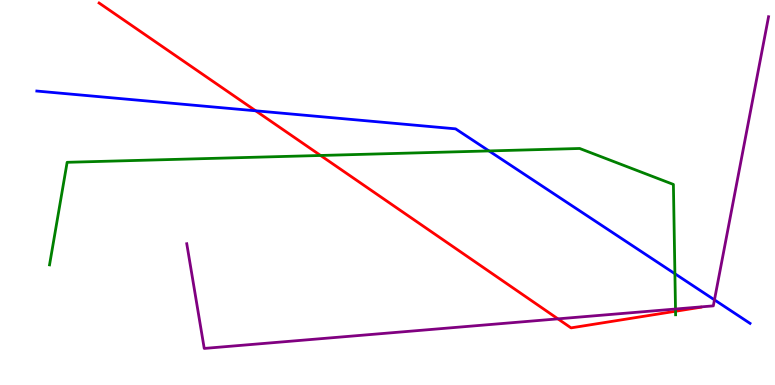[{'lines': ['blue', 'red'], 'intersections': [{'x': 3.3, 'y': 7.12}]}, {'lines': ['green', 'red'], 'intersections': [{'x': 4.14, 'y': 5.96}, {'x': 8.72, 'y': 1.92}]}, {'lines': ['purple', 'red'], 'intersections': [{'x': 7.2, 'y': 1.72}]}, {'lines': ['blue', 'green'], 'intersections': [{'x': 6.31, 'y': 6.08}, {'x': 8.71, 'y': 2.89}]}, {'lines': ['blue', 'purple'], 'intersections': [{'x': 9.22, 'y': 2.21}]}, {'lines': ['green', 'purple'], 'intersections': [{'x': 8.72, 'y': 1.97}]}]